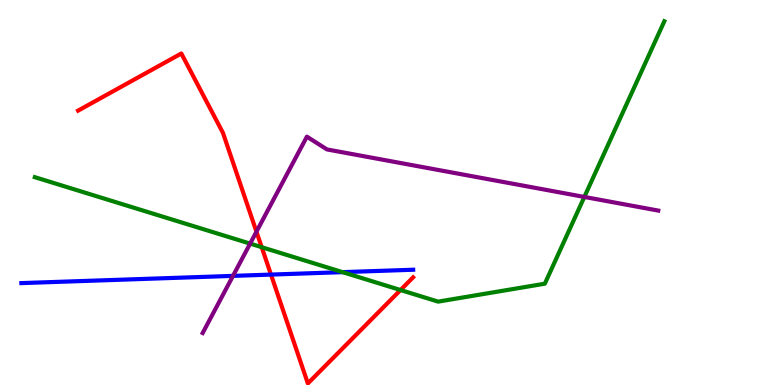[{'lines': ['blue', 'red'], 'intersections': [{'x': 3.5, 'y': 2.87}]}, {'lines': ['green', 'red'], 'intersections': [{'x': 3.38, 'y': 3.58}, {'x': 5.17, 'y': 2.47}]}, {'lines': ['purple', 'red'], 'intersections': [{'x': 3.31, 'y': 3.98}]}, {'lines': ['blue', 'green'], 'intersections': [{'x': 4.42, 'y': 2.93}]}, {'lines': ['blue', 'purple'], 'intersections': [{'x': 3.01, 'y': 2.83}]}, {'lines': ['green', 'purple'], 'intersections': [{'x': 3.23, 'y': 3.67}, {'x': 7.54, 'y': 4.88}]}]